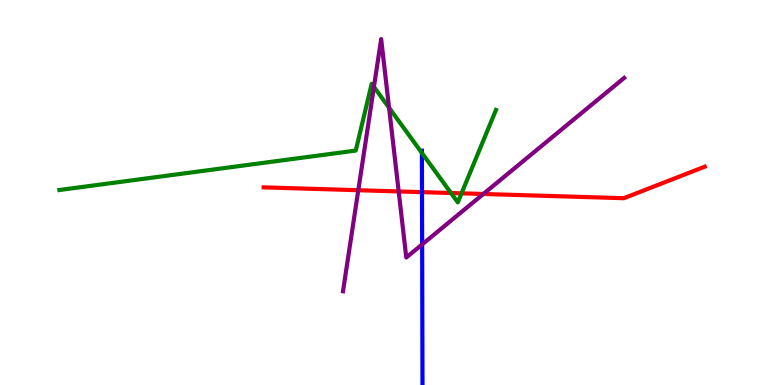[{'lines': ['blue', 'red'], 'intersections': [{'x': 5.45, 'y': 5.01}]}, {'lines': ['green', 'red'], 'intersections': [{'x': 5.82, 'y': 4.99}, {'x': 5.96, 'y': 4.98}]}, {'lines': ['purple', 'red'], 'intersections': [{'x': 4.62, 'y': 5.06}, {'x': 5.14, 'y': 5.03}, {'x': 6.24, 'y': 4.96}]}, {'lines': ['blue', 'green'], 'intersections': [{'x': 5.44, 'y': 6.03}]}, {'lines': ['blue', 'purple'], 'intersections': [{'x': 5.45, 'y': 3.65}]}, {'lines': ['green', 'purple'], 'intersections': [{'x': 4.82, 'y': 7.74}, {'x': 5.02, 'y': 7.2}]}]